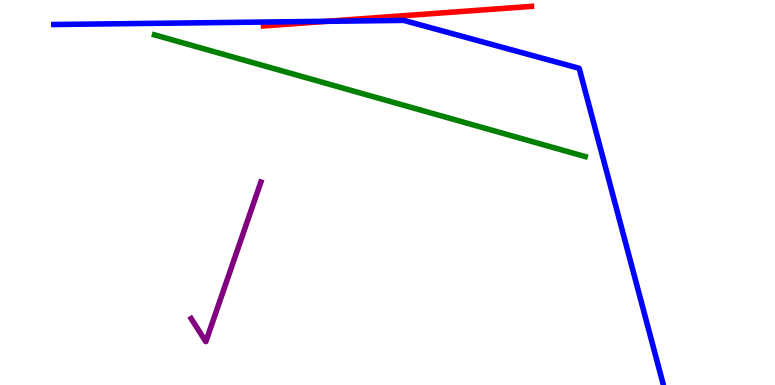[{'lines': ['blue', 'red'], 'intersections': [{'x': 4.22, 'y': 9.45}]}, {'lines': ['green', 'red'], 'intersections': []}, {'lines': ['purple', 'red'], 'intersections': []}, {'lines': ['blue', 'green'], 'intersections': []}, {'lines': ['blue', 'purple'], 'intersections': []}, {'lines': ['green', 'purple'], 'intersections': []}]